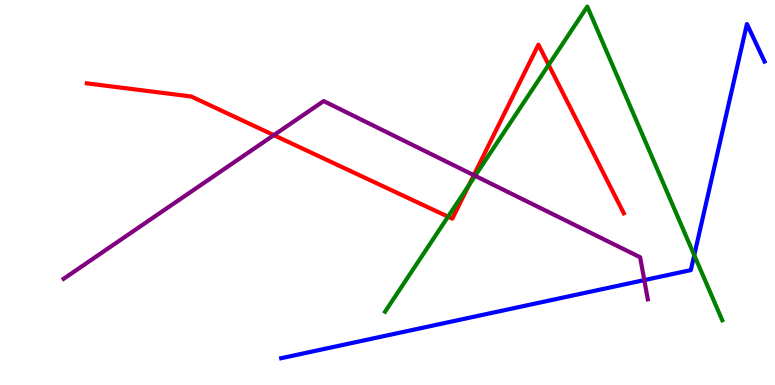[{'lines': ['blue', 'red'], 'intersections': []}, {'lines': ['green', 'red'], 'intersections': [{'x': 5.78, 'y': 4.37}, {'x': 6.05, 'y': 5.18}, {'x': 7.08, 'y': 8.31}]}, {'lines': ['purple', 'red'], 'intersections': [{'x': 3.53, 'y': 6.49}, {'x': 6.11, 'y': 5.45}]}, {'lines': ['blue', 'green'], 'intersections': [{'x': 8.96, 'y': 3.37}]}, {'lines': ['blue', 'purple'], 'intersections': [{'x': 8.31, 'y': 2.72}]}, {'lines': ['green', 'purple'], 'intersections': [{'x': 6.13, 'y': 5.43}]}]